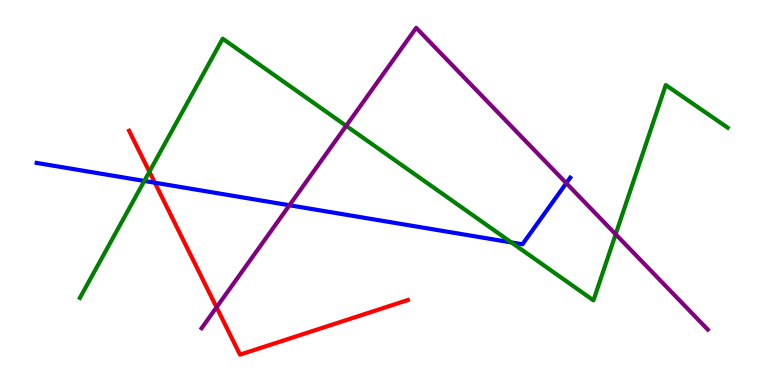[{'lines': ['blue', 'red'], 'intersections': [{'x': 2.0, 'y': 5.25}]}, {'lines': ['green', 'red'], 'intersections': [{'x': 1.93, 'y': 5.54}]}, {'lines': ['purple', 'red'], 'intersections': [{'x': 2.79, 'y': 2.02}]}, {'lines': ['blue', 'green'], 'intersections': [{'x': 1.86, 'y': 5.3}, {'x': 6.6, 'y': 3.7}]}, {'lines': ['blue', 'purple'], 'intersections': [{'x': 3.73, 'y': 4.67}, {'x': 7.31, 'y': 5.24}]}, {'lines': ['green', 'purple'], 'intersections': [{'x': 4.47, 'y': 6.73}, {'x': 7.94, 'y': 3.92}]}]